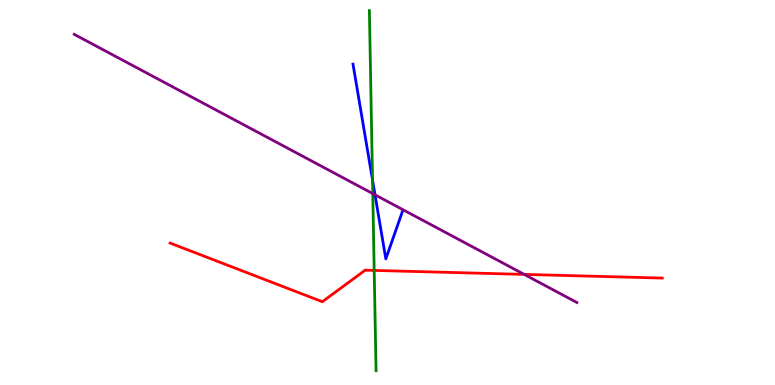[{'lines': ['blue', 'red'], 'intersections': []}, {'lines': ['green', 'red'], 'intersections': [{'x': 4.83, 'y': 2.98}]}, {'lines': ['purple', 'red'], 'intersections': [{'x': 6.76, 'y': 2.87}]}, {'lines': ['blue', 'green'], 'intersections': [{'x': 4.81, 'y': 5.32}]}, {'lines': ['blue', 'purple'], 'intersections': [{'x': 4.84, 'y': 4.94}]}, {'lines': ['green', 'purple'], 'intersections': [{'x': 4.81, 'y': 4.97}]}]